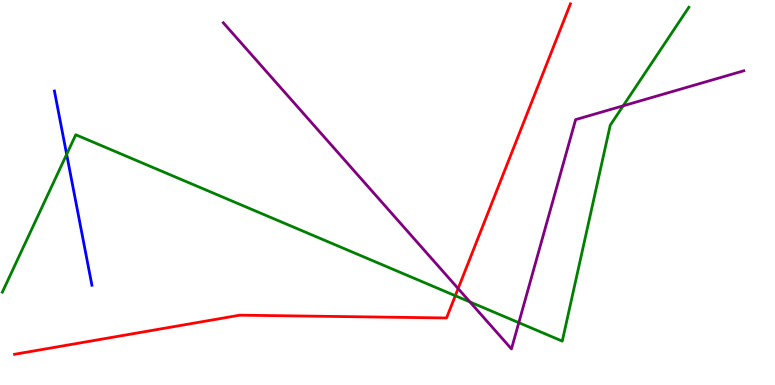[{'lines': ['blue', 'red'], 'intersections': []}, {'lines': ['green', 'red'], 'intersections': [{'x': 5.87, 'y': 2.32}]}, {'lines': ['purple', 'red'], 'intersections': [{'x': 5.91, 'y': 2.5}]}, {'lines': ['blue', 'green'], 'intersections': [{'x': 0.86, 'y': 5.99}]}, {'lines': ['blue', 'purple'], 'intersections': []}, {'lines': ['green', 'purple'], 'intersections': [{'x': 6.06, 'y': 2.16}, {'x': 6.69, 'y': 1.62}, {'x': 8.04, 'y': 7.25}]}]